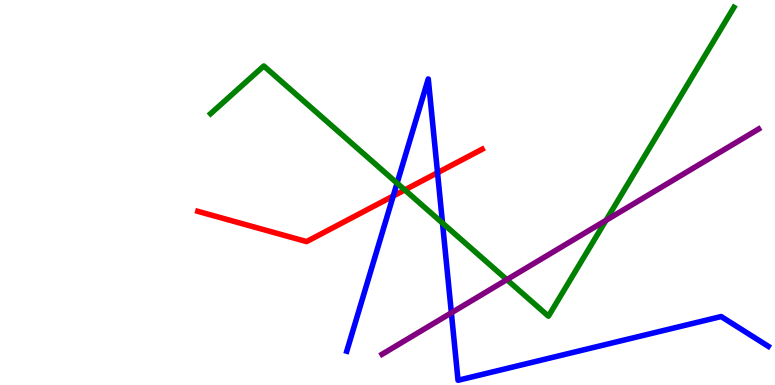[{'lines': ['blue', 'red'], 'intersections': [{'x': 5.07, 'y': 4.91}, {'x': 5.65, 'y': 5.51}]}, {'lines': ['green', 'red'], 'intersections': [{'x': 5.22, 'y': 5.07}]}, {'lines': ['purple', 'red'], 'intersections': []}, {'lines': ['blue', 'green'], 'intersections': [{'x': 5.12, 'y': 5.24}, {'x': 5.71, 'y': 4.21}]}, {'lines': ['blue', 'purple'], 'intersections': [{'x': 5.82, 'y': 1.87}]}, {'lines': ['green', 'purple'], 'intersections': [{'x': 6.54, 'y': 2.74}, {'x': 7.82, 'y': 4.28}]}]